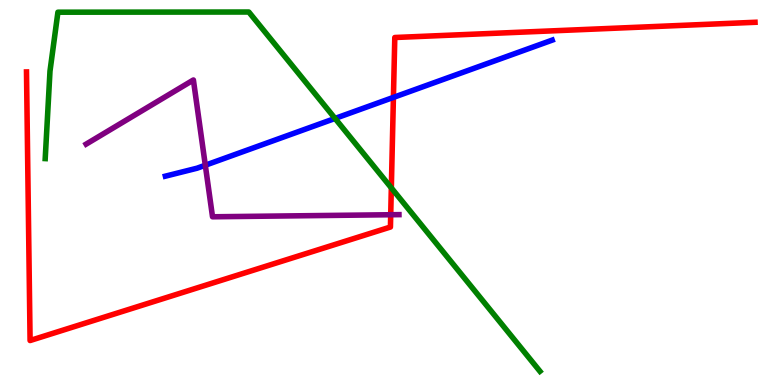[{'lines': ['blue', 'red'], 'intersections': [{'x': 5.08, 'y': 7.47}]}, {'lines': ['green', 'red'], 'intersections': [{'x': 5.05, 'y': 5.12}]}, {'lines': ['purple', 'red'], 'intersections': [{'x': 5.04, 'y': 4.42}]}, {'lines': ['blue', 'green'], 'intersections': [{'x': 4.32, 'y': 6.92}]}, {'lines': ['blue', 'purple'], 'intersections': [{'x': 2.65, 'y': 5.71}]}, {'lines': ['green', 'purple'], 'intersections': []}]